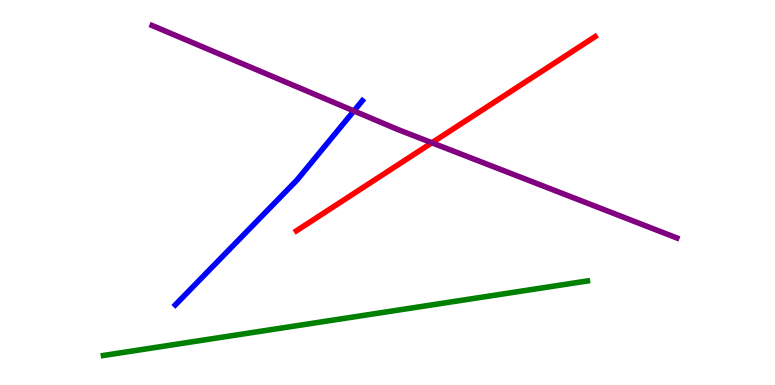[{'lines': ['blue', 'red'], 'intersections': []}, {'lines': ['green', 'red'], 'intersections': []}, {'lines': ['purple', 'red'], 'intersections': [{'x': 5.57, 'y': 6.29}]}, {'lines': ['blue', 'green'], 'intersections': []}, {'lines': ['blue', 'purple'], 'intersections': [{'x': 4.57, 'y': 7.12}]}, {'lines': ['green', 'purple'], 'intersections': []}]